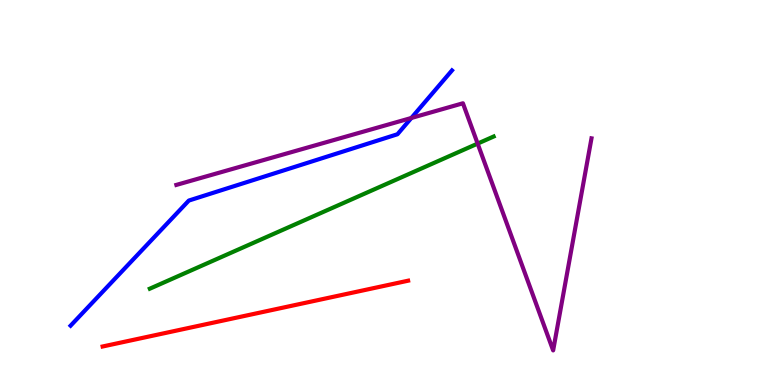[{'lines': ['blue', 'red'], 'intersections': []}, {'lines': ['green', 'red'], 'intersections': []}, {'lines': ['purple', 'red'], 'intersections': []}, {'lines': ['blue', 'green'], 'intersections': []}, {'lines': ['blue', 'purple'], 'intersections': [{'x': 5.31, 'y': 6.94}]}, {'lines': ['green', 'purple'], 'intersections': [{'x': 6.16, 'y': 6.27}]}]